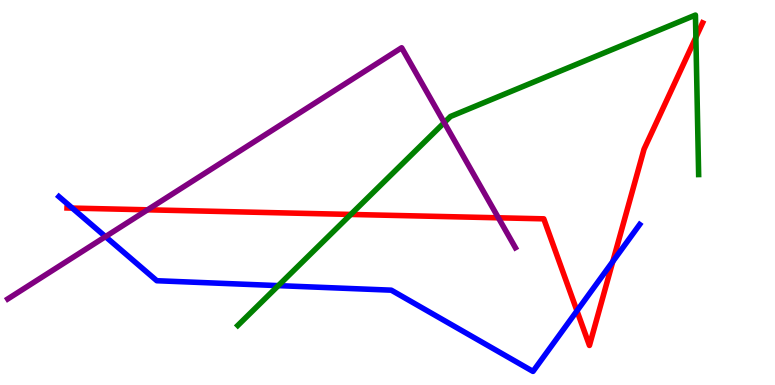[{'lines': ['blue', 'red'], 'intersections': [{'x': 0.933, 'y': 4.59}, {'x': 7.44, 'y': 1.93}, {'x': 7.91, 'y': 3.21}]}, {'lines': ['green', 'red'], 'intersections': [{'x': 4.53, 'y': 4.43}, {'x': 8.98, 'y': 9.03}]}, {'lines': ['purple', 'red'], 'intersections': [{'x': 1.9, 'y': 4.55}, {'x': 6.43, 'y': 4.34}]}, {'lines': ['blue', 'green'], 'intersections': [{'x': 3.59, 'y': 2.58}]}, {'lines': ['blue', 'purple'], 'intersections': [{'x': 1.36, 'y': 3.85}]}, {'lines': ['green', 'purple'], 'intersections': [{'x': 5.73, 'y': 6.82}]}]